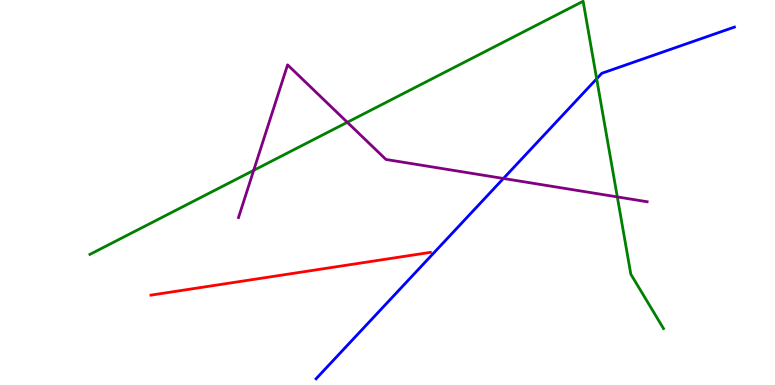[{'lines': ['blue', 'red'], 'intersections': []}, {'lines': ['green', 'red'], 'intersections': []}, {'lines': ['purple', 'red'], 'intersections': []}, {'lines': ['blue', 'green'], 'intersections': [{'x': 7.7, 'y': 7.95}]}, {'lines': ['blue', 'purple'], 'intersections': [{'x': 6.5, 'y': 5.36}]}, {'lines': ['green', 'purple'], 'intersections': [{'x': 3.27, 'y': 5.58}, {'x': 4.48, 'y': 6.82}, {'x': 7.97, 'y': 4.89}]}]